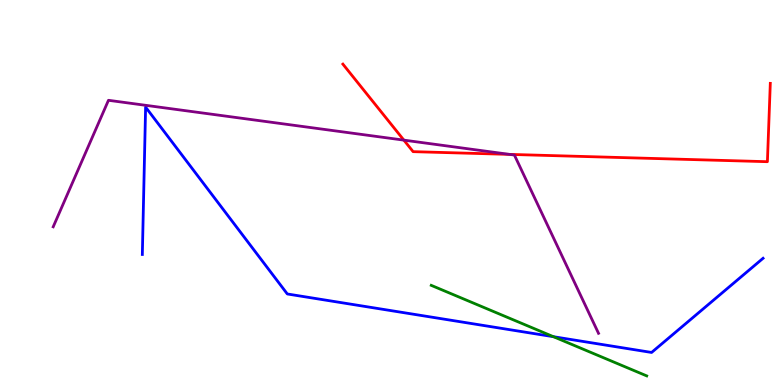[{'lines': ['blue', 'red'], 'intersections': []}, {'lines': ['green', 'red'], 'intersections': []}, {'lines': ['purple', 'red'], 'intersections': [{'x': 5.21, 'y': 6.36}, {'x': 6.58, 'y': 5.99}]}, {'lines': ['blue', 'green'], 'intersections': [{'x': 7.14, 'y': 1.25}]}, {'lines': ['blue', 'purple'], 'intersections': []}, {'lines': ['green', 'purple'], 'intersections': []}]